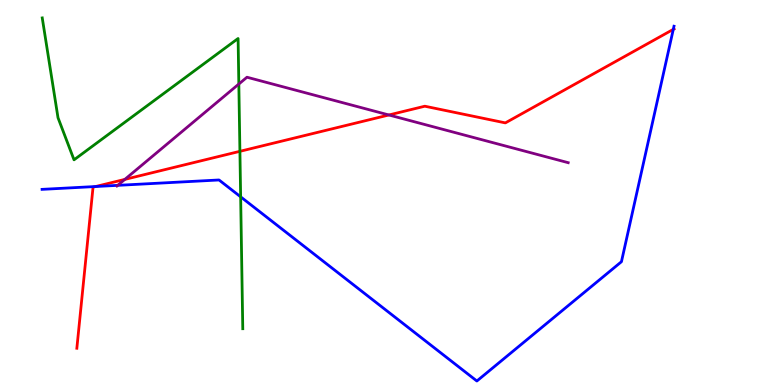[{'lines': ['blue', 'red'], 'intersections': [{'x': 1.23, 'y': 5.16}, {'x': 8.69, 'y': 9.24}]}, {'lines': ['green', 'red'], 'intersections': [{'x': 3.1, 'y': 6.07}]}, {'lines': ['purple', 'red'], 'intersections': [{'x': 1.61, 'y': 5.34}, {'x': 5.02, 'y': 7.01}]}, {'lines': ['blue', 'green'], 'intersections': [{'x': 3.11, 'y': 4.89}]}, {'lines': ['blue', 'purple'], 'intersections': [{'x': 1.52, 'y': 5.19}]}, {'lines': ['green', 'purple'], 'intersections': [{'x': 3.08, 'y': 7.82}]}]